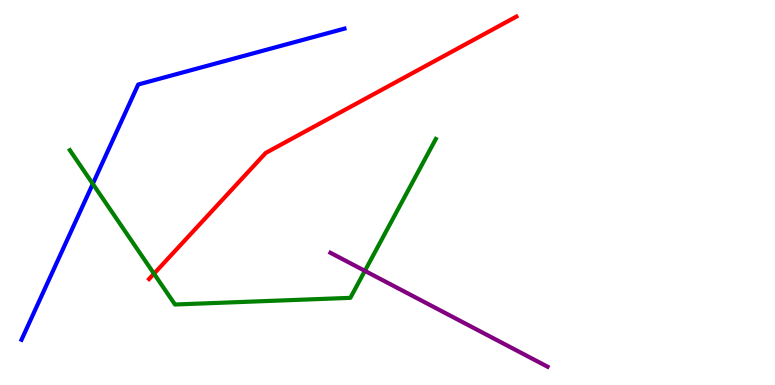[{'lines': ['blue', 'red'], 'intersections': []}, {'lines': ['green', 'red'], 'intersections': [{'x': 1.99, 'y': 2.89}]}, {'lines': ['purple', 'red'], 'intersections': []}, {'lines': ['blue', 'green'], 'intersections': [{'x': 1.2, 'y': 5.22}]}, {'lines': ['blue', 'purple'], 'intersections': []}, {'lines': ['green', 'purple'], 'intersections': [{'x': 4.71, 'y': 2.96}]}]